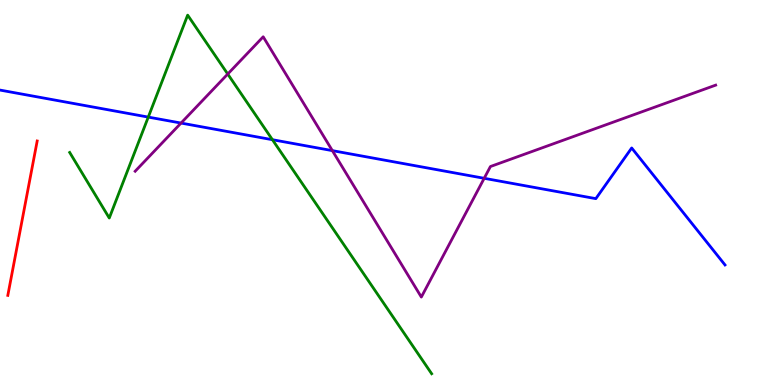[{'lines': ['blue', 'red'], 'intersections': []}, {'lines': ['green', 'red'], 'intersections': []}, {'lines': ['purple', 'red'], 'intersections': []}, {'lines': ['blue', 'green'], 'intersections': [{'x': 1.91, 'y': 6.96}, {'x': 3.52, 'y': 6.37}]}, {'lines': ['blue', 'purple'], 'intersections': [{'x': 2.34, 'y': 6.8}, {'x': 4.29, 'y': 6.09}, {'x': 6.25, 'y': 5.37}]}, {'lines': ['green', 'purple'], 'intersections': [{'x': 2.94, 'y': 8.08}]}]